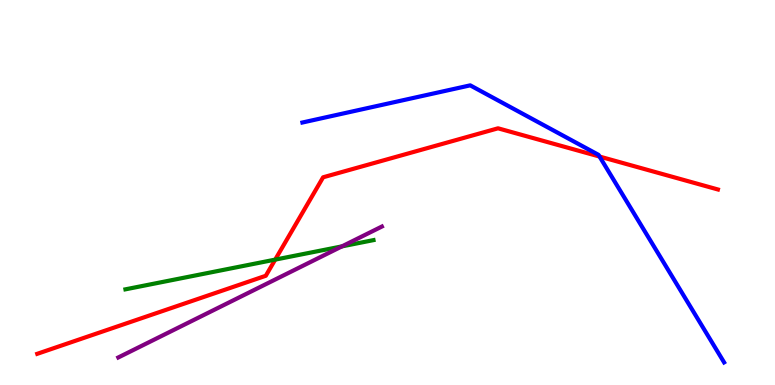[{'lines': ['blue', 'red'], 'intersections': [{'x': 7.74, 'y': 5.93}]}, {'lines': ['green', 'red'], 'intersections': [{'x': 3.55, 'y': 3.26}]}, {'lines': ['purple', 'red'], 'intersections': []}, {'lines': ['blue', 'green'], 'intersections': []}, {'lines': ['blue', 'purple'], 'intersections': []}, {'lines': ['green', 'purple'], 'intersections': [{'x': 4.41, 'y': 3.6}]}]